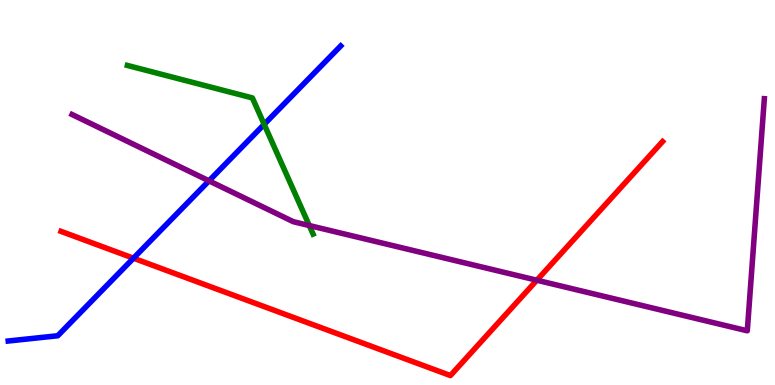[{'lines': ['blue', 'red'], 'intersections': [{'x': 1.72, 'y': 3.29}]}, {'lines': ['green', 'red'], 'intersections': []}, {'lines': ['purple', 'red'], 'intersections': [{'x': 6.93, 'y': 2.72}]}, {'lines': ['blue', 'green'], 'intersections': [{'x': 3.41, 'y': 6.77}]}, {'lines': ['blue', 'purple'], 'intersections': [{'x': 2.7, 'y': 5.3}]}, {'lines': ['green', 'purple'], 'intersections': [{'x': 3.99, 'y': 4.14}]}]